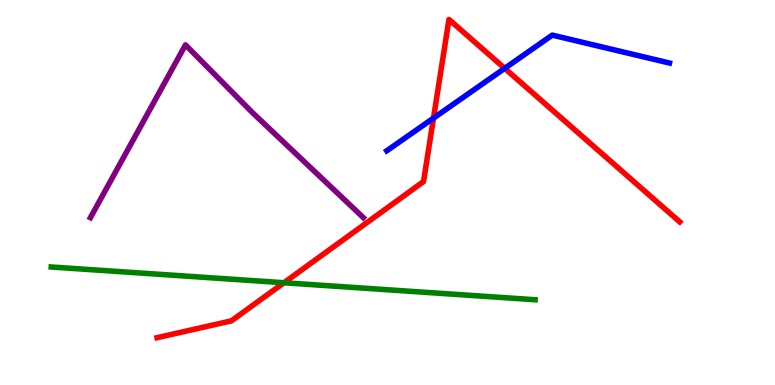[{'lines': ['blue', 'red'], 'intersections': [{'x': 5.59, 'y': 6.93}, {'x': 6.51, 'y': 8.22}]}, {'lines': ['green', 'red'], 'intersections': [{'x': 3.66, 'y': 2.66}]}, {'lines': ['purple', 'red'], 'intersections': []}, {'lines': ['blue', 'green'], 'intersections': []}, {'lines': ['blue', 'purple'], 'intersections': []}, {'lines': ['green', 'purple'], 'intersections': []}]